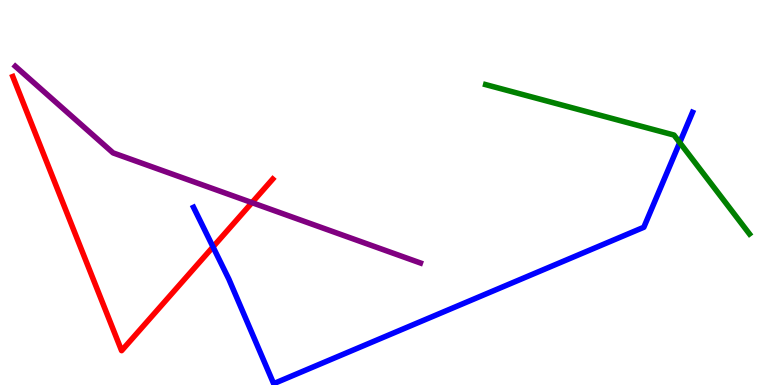[{'lines': ['blue', 'red'], 'intersections': [{'x': 2.75, 'y': 3.59}]}, {'lines': ['green', 'red'], 'intersections': []}, {'lines': ['purple', 'red'], 'intersections': [{'x': 3.25, 'y': 4.74}]}, {'lines': ['blue', 'green'], 'intersections': [{'x': 8.77, 'y': 6.3}]}, {'lines': ['blue', 'purple'], 'intersections': []}, {'lines': ['green', 'purple'], 'intersections': []}]